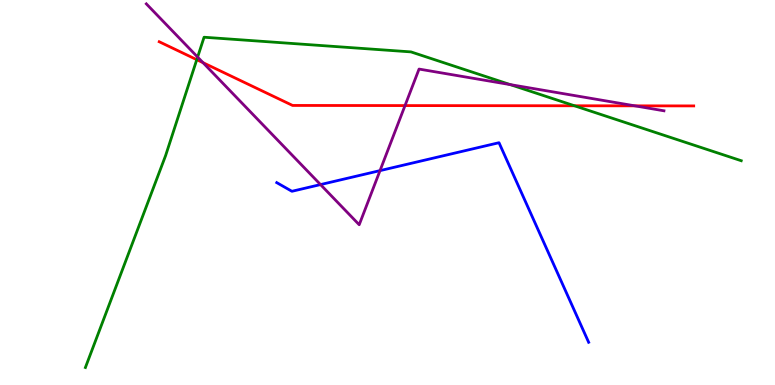[{'lines': ['blue', 'red'], 'intersections': []}, {'lines': ['green', 'red'], 'intersections': [{'x': 2.54, 'y': 8.45}, {'x': 7.41, 'y': 7.25}]}, {'lines': ['purple', 'red'], 'intersections': [{'x': 2.62, 'y': 8.37}, {'x': 5.23, 'y': 7.26}, {'x': 8.19, 'y': 7.25}]}, {'lines': ['blue', 'green'], 'intersections': []}, {'lines': ['blue', 'purple'], 'intersections': [{'x': 4.14, 'y': 5.21}, {'x': 4.9, 'y': 5.57}]}, {'lines': ['green', 'purple'], 'intersections': [{'x': 2.55, 'y': 8.52}, {'x': 6.58, 'y': 7.8}]}]